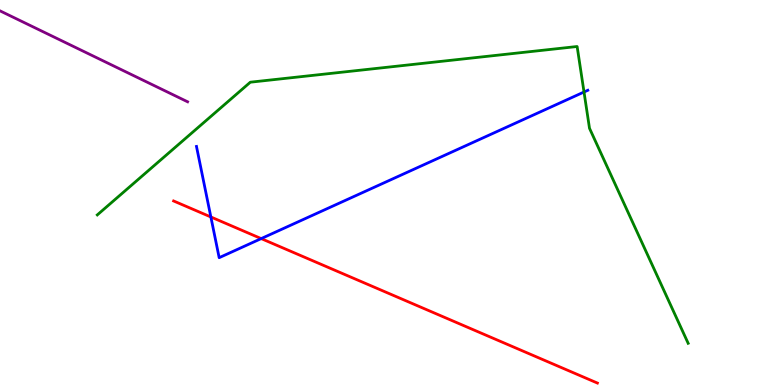[{'lines': ['blue', 'red'], 'intersections': [{'x': 2.72, 'y': 4.36}, {'x': 3.37, 'y': 3.8}]}, {'lines': ['green', 'red'], 'intersections': []}, {'lines': ['purple', 'red'], 'intersections': []}, {'lines': ['blue', 'green'], 'intersections': [{'x': 7.54, 'y': 7.61}]}, {'lines': ['blue', 'purple'], 'intersections': []}, {'lines': ['green', 'purple'], 'intersections': []}]